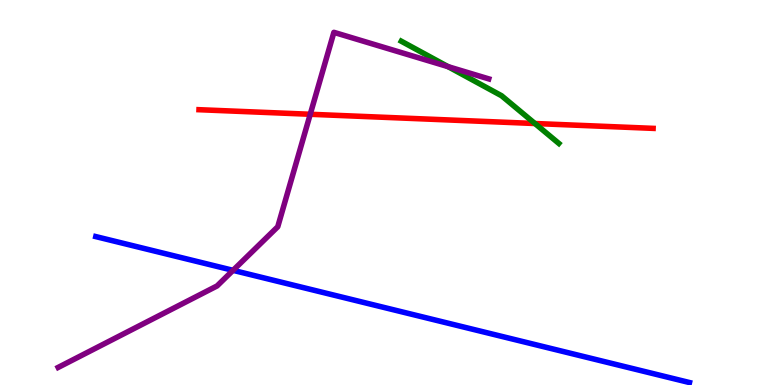[{'lines': ['blue', 'red'], 'intersections': []}, {'lines': ['green', 'red'], 'intersections': [{'x': 6.9, 'y': 6.79}]}, {'lines': ['purple', 'red'], 'intersections': [{'x': 4.0, 'y': 7.03}]}, {'lines': ['blue', 'green'], 'intersections': []}, {'lines': ['blue', 'purple'], 'intersections': [{'x': 3.01, 'y': 2.98}]}, {'lines': ['green', 'purple'], 'intersections': [{'x': 5.78, 'y': 8.27}]}]